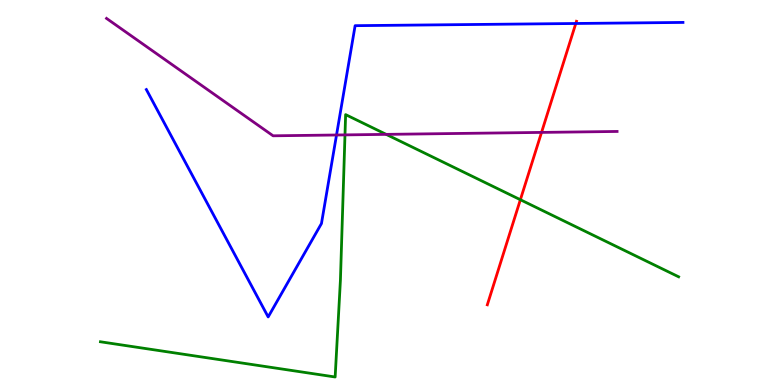[{'lines': ['blue', 'red'], 'intersections': [{'x': 7.43, 'y': 9.39}]}, {'lines': ['green', 'red'], 'intersections': [{'x': 6.71, 'y': 4.81}]}, {'lines': ['purple', 'red'], 'intersections': [{'x': 6.99, 'y': 6.56}]}, {'lines': ['blue', 'green'], 'intersections': []}, {'lines': ['blue', 'purple'], 'intersections': [{'x': 4.34, 'y': 6.49}]}, {'lines': ['green', 'purple'], 'intersections': [{'x': 4.45, 'y': 6.5}, {'x': 4.98, 'y': 6.51}]}]